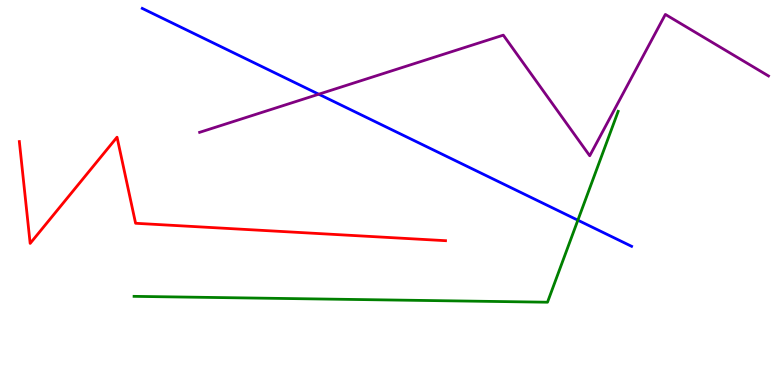[{'lines': ['blue', 'red'], 'intersections': []}, {'lines': ['green', 'red'], 'intersections': []}, {'lines': ['purple', 'red'], 'intersections': []}, {'lines': ['blue', 'green'], 'intersections': [{'x': 7.46, 'y': 4.28}]}, {'lines': ['blue', 'purple'], 'intersections': [{'x': 4.11, 'y': 7.55}]}, {'lines': ['green', 'purple'], 'intersections': []}]